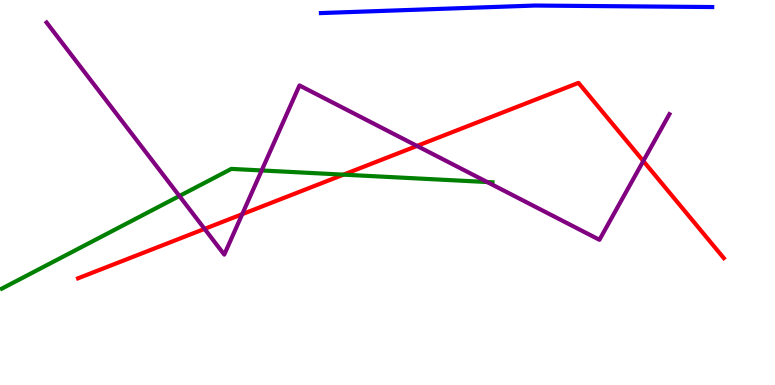[{'lines': ['blue', 'red'], 'intersections': []}, {'lines': ['green', 'red'], 'intersections': [{'x': 4.43, 'y': 5.46}]}, {'lines': ['purple', 'red'], 'intersections': [{'x': 2.64, 'y': 4.05}, {'x': 3.13, 'y': 4.44}, {'x': 5.38, 'y': 6.21}, {'x': 8.3, 'y': 5.82}]}, {'lines': ['blue', 'green'], 'intersections': []}, {'lines': ['blue', 'purple'], 'intersections': []}, {'lines': ['green', 'purple'], 'intersections': [{'x': 2.31, 'y': 4.91}, {'x': 3.38, 'y': 5.57}, {'x': 6.29, 'y': 5.27}]}]